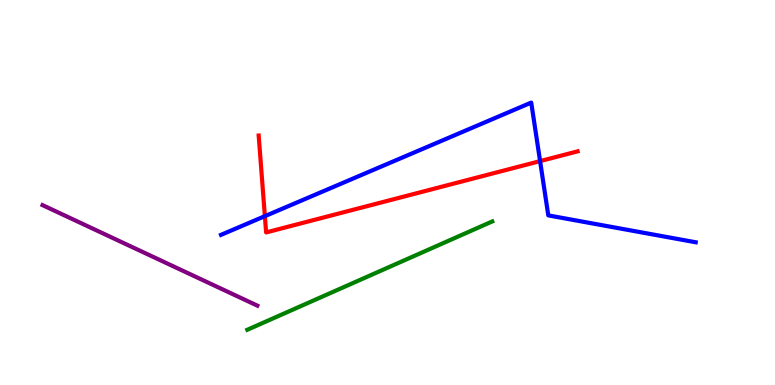[{'lines': ['blue', 'red'], 'intersections': [{'x': 3.42, 'y': 4.39}, {'x': 6.97, 'y': 5.82}]}, {'lines': ['green', 'red'], 'intersections': []}, {'lines': ['purple', 'red'], 'intersections': []}, {'lines': ['blue', 'green'], 'intersections': []}, {'lines': ['blue', 'purple'], 'intersections': []}, {'lines': ['green', 'purple'], 'intersections': []}]